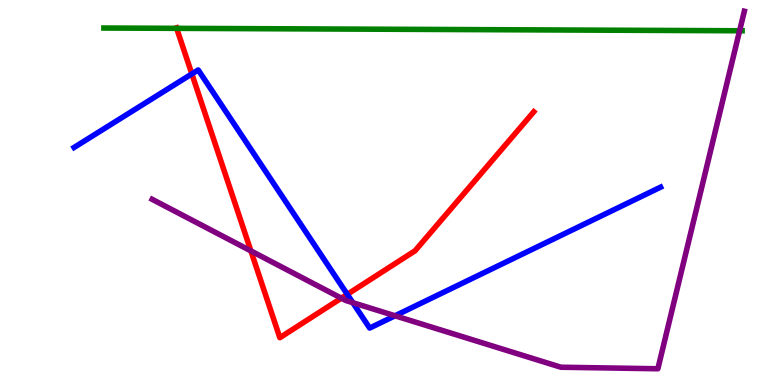[{'lines': ['blue', 'red'], 'intersections': [{'x': 2.48, 'y': 8.08}, {'x': 4.48, 'y': 2.35}]}, {'lines': ['green', 'red'], 'intersections': [{'x': 2.28, 'y': 9.26}]}, {'lines': ['purple', 'red'], 'intersections': [{'x': 3.24, 'y': 3.48}, {'x': 4.4, 'y': 2.26}]}, {'lines': ['blue', 'green'], 'intersections': []}, {'lines': ['blue', 'purple'], 'intersections': [{'x': 4.55, 'y': 2.14}, {'x': 5.1, 'y': 1.8}]}, {'lines': ['green', 'purple'], 'intersections': [{'x': 9.54, 'y': 9.2}]}]